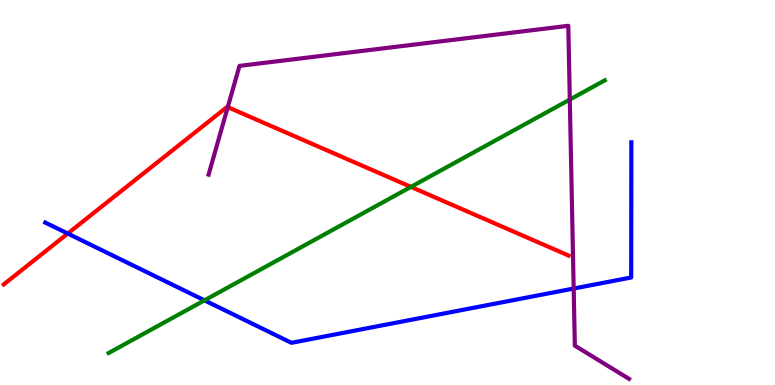[{'lines': ['blue', 'red'], 'intersections': [{'x': 0.874, 'y': 3.93}]}, {'lines': ['green', 'red'], 'intersections': [{'x': 5.3, 'y': 5.15}]}, {'lines': ['purple', 'red'], 'intersections': [{'x': 2.94, 'y': 7.22}]}, {'lines': ['blue', 'green'], 'intersections': [{'x': 2.64, 'y': 2.2}]}, {'lines': ['blue', 'purple'], 'intersections': [{'x': 7.4, 'y': 2.51}]}, {'lines': ['green', 'purple'], 'intersections': [{'x': 7.35, 'y': 7.41}]}]